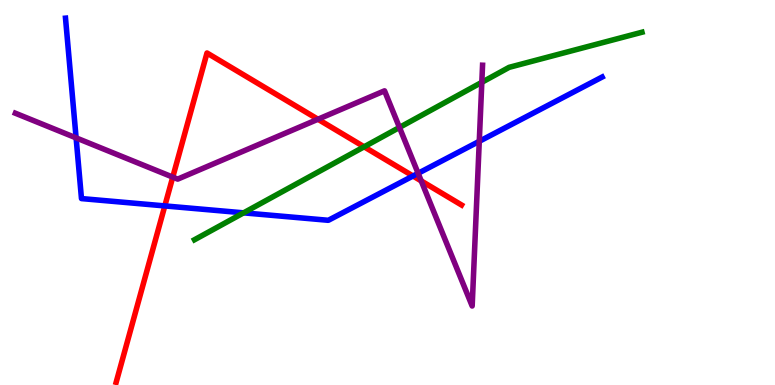[{'lines': ['blue', 'red'], 'intersections': [{'x': 2.13, 'y': 4.65}, {'x': 5.33, 'y': 5.43}]}, {'lines': ['green', 'red'], 'intersections': [{'x': 4.7, 'y': 6.19}]}, {'lines': ['purple', 'red'], 'intersections': [{'x': 2.23, 'y': 5.4}, {'x': 4.1, 'y': 6.9}, {'x': 5.44, 'y': 5.3}]}, {'lines': ['blue', 'green'], 'intersections': [{'x': 3.14, 'y': 4.47}]}, {'lines': ['blue', 'purple'], 'intersections': [{'x': 0.982, 'y': 6.42}, {'x': 5.4, 'y': 5.5}, {'x': 6.18, 'y': 6.33}]}, {'lines': ['green', 'purple'], 'intersections': [{'x': 5.15, 'y': 6.69}, {'x': 6.22, 'y': 7.86}]}]